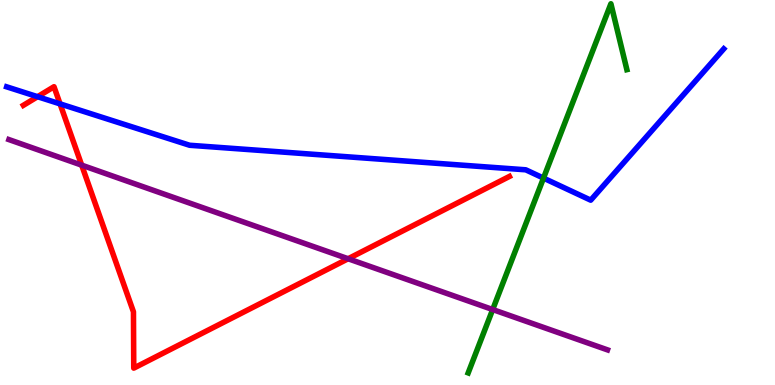[{'lines': ['blue', 'red'], 'intersections': [{'x': 0.485, 'y': 7.49}, {'x': 0.775, 'y': 7.3}]}, {'lines': ['green', 'red'], 'intersections': []}, {'lines': ['purple', 'red'], 'intersections': [{'x': 1.05, 'y': 5.71}, {'x': 4.49, 'y': 3.28}]}, {'lines': ['blue', 'green'], 'intersections': [{'x': 7.01, 'y': 5.37}]}, {'lines': ['blue', 'purple'], 'intersections': []}, {'lines': ['green', 'purple'], 'intersections': [{'x': 6.36, 'y': 1.96}]}]